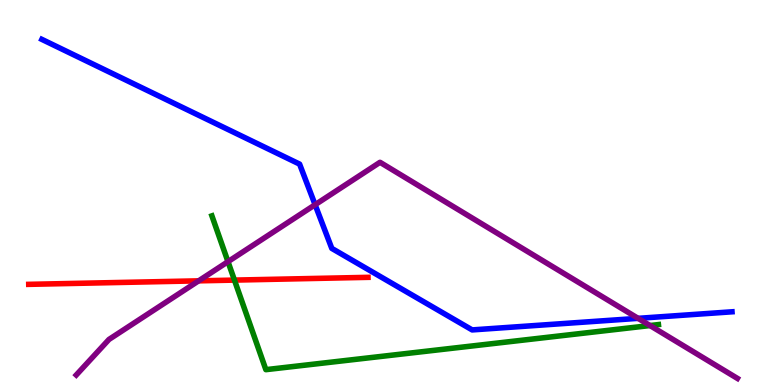[{'lines': ['blue', 'red'], 'intersections': []}, {'lines': ['green', 'red'], 'intersections': [{'x': 3.03, 'y': 2.72}]}, {'lines': ['purple', 'red'], 'intersections': [{'x': 2.56, 'y': 2.71}]}, {'lines': ['blue', 'green'], 'intersections': []}, {'lines': ['blue', 'purple'], 'intersections': [{'x': 4.07, 'y': 4.68}, {'x': 8.23, 'y': 1.73}]}, {'lines': ['green', 'purple'], 'intersections': [{'x': 2.94, 'y': 3.2}, {'x': 8.39, 'y': 1.54}]}]